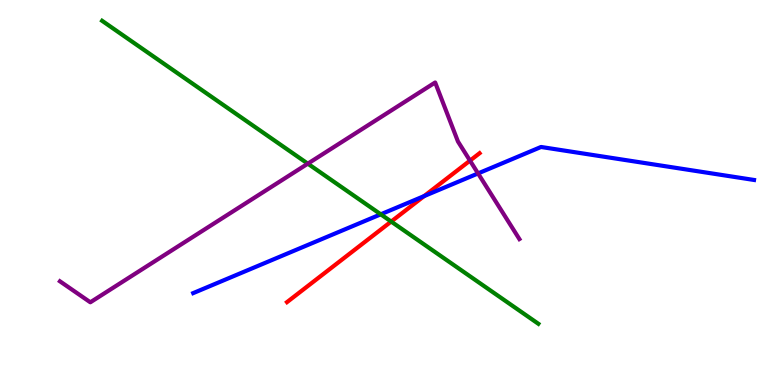[{'lines': ['blue', 'red'], 'intersections': [{'x': 5.47, 'y': 4.91}]}, {'lines': ['green', 'red'], 'intersections': [{'x': 5.05, 'y': 4.25}]}, {'lines': ['purple', 'red'], 'intersections': [{'x': 6.06, 'y': 5.83}]}, {'lines': ['blue', 'green'], 'intersections': [{'x': 4.91, 'y': 4.43}]}, {'lines': ['blue', 'purple'], 'intersections': [{'x': 6.17, 'y': 5.5}]}, {'lines': ['green', 'purple'], 'intersections': [{'x': 3.97, 'y': 5.75}]}]